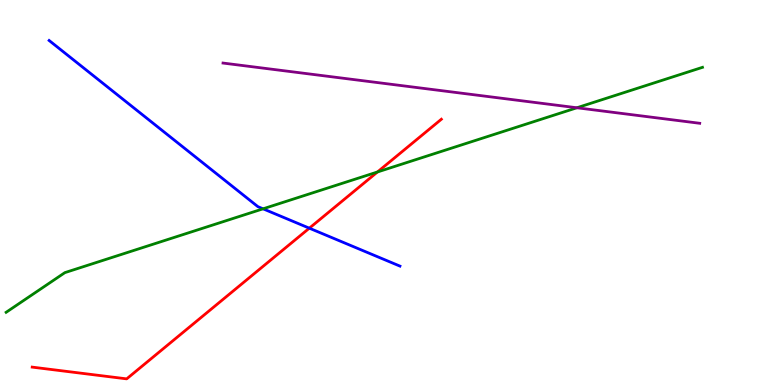[{'lines': ['blue', 'red'], 'intersections': [{'x': 3.99, 'y': 4.07}]}, {'lines': ['green', 'red'], 'intersections': [{'x': 4.87, 'y': 5.53}]}, {'lines': ['purple', 'red'], 'intersections': []}, {'lines': ['blue', 'green'], 'intersections': [{'x': 3.39, 'y': 4.58}]}, {'lines': ['blue', 'purple'], 'intersections': []}, {'lines': ['green', 'purple'], 'intersections': [{'x': 7.44, 'y': 7.2}]}]